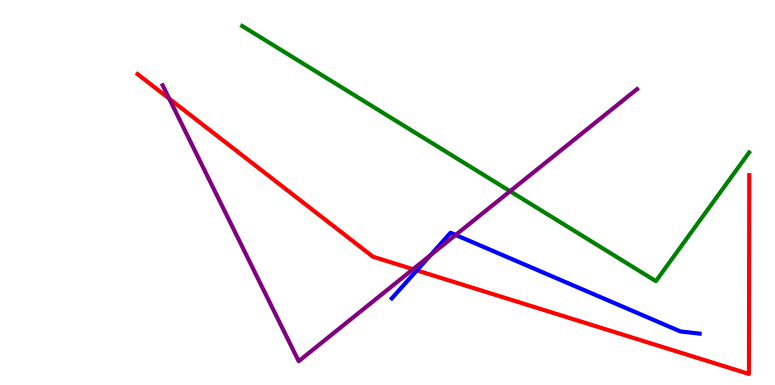[{'lines': ['blue', 'red'], 'intersections': [{'x': 5.38, 'y': 2.98}]}, {'lines': ['green', 'red'], 'intersections': []}, {'lines': ['purple', 'red'], 'intersections': [{'x': 2.18, 'y': 7.44}, {'x': 5.33, 'y': 3.01}]}, {'lines': ['blue', 'green'], 'intersections': []}, {'lines': ['blue', 'purple'], 'intersections': [{'x': 5.55, 'y': 3.37}, {'x': 5.88, 'y': 3.9}]}, {'lines': ['green', 'purple'], 'intersections': [{'x': 6.58, 'y': 5.03}]}]